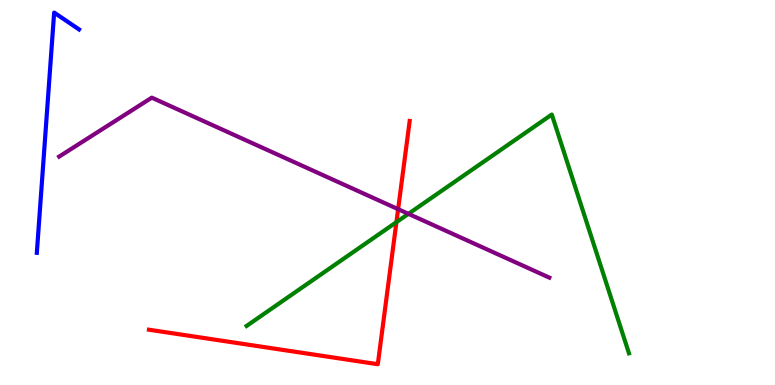[{'lines': ['blue', 'red'], 'intersections': []}, {'lines': ['green', 'red'], 'intersections': [{'x': 5.12, 'y': 4.23}]}, {'lines': ['purple', 'red'], 'intersections': [{'x': 5.14, 'y': 4.57}]}, {'lines': ['blue', 'green'], 'intersections': []}, {'lines': ['blue', 'purple'], 'intersections': []}, {'lines': ['green', 'purple'], 'intersections': [{'x': 5.27, 'y': 4.45}]}]